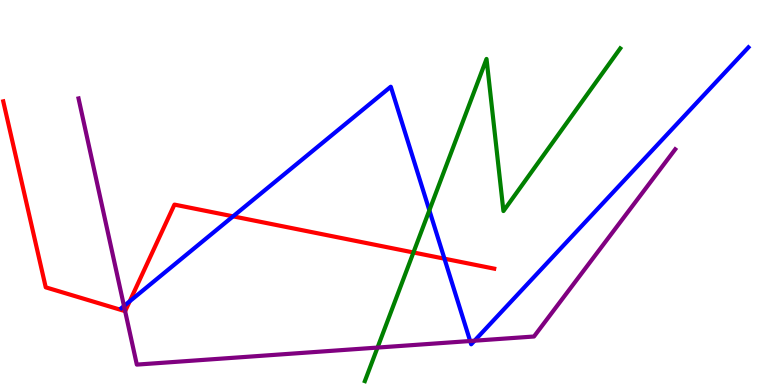[{'lines': ['blue', 'red'], 'intersections': [{'x': 1.67, 'y': 2.17}, {'x': 3.01, 'y': 4.38}, {'x': 5.73, 'y': 3.28}]}, {'lines': ['green', 'red'], 'intersections': [{'x': 5.33, 'y': 3.44}]}, {'lines': ['purple', 'red'], 'intersections': [{'x': 1.61, 'y': 1.92}]}, {'lines': ['blue', 'green'], 'intersections': [{'x': 5.54, 'y': 4.54}]}, {'lines': ['blue', 'purple'], 'intersections': [{'x': 1.6, 'y': 2.05}, {'x': 6.07, 'y': 1.14}, {'x': 6.12, 'y': 1.15}]}, {'lines': ['green', 'purple'], 'intersections': [{'x': 4.87, 'y': 0.972}]}]